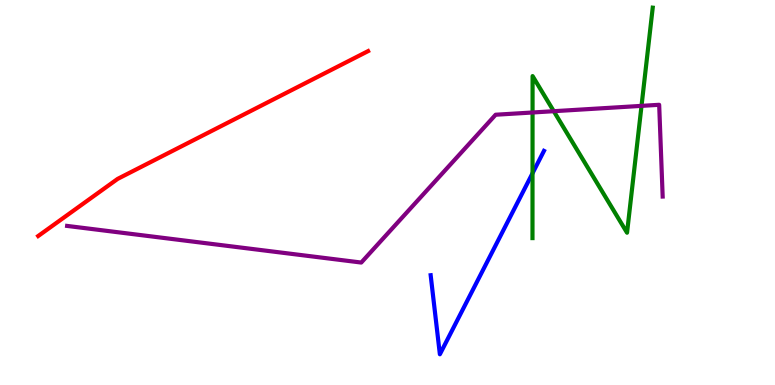[{'lines': ['blue', 'red'], 'intersections': []}, {'lines': ['green', 'red'], 'intersections': []}, {'lines': ['purple', 'red'], 'intersections': []}, {'lines': ['blue', 'green'], 'intersections': [{'x': 6.87, 'y': 5.5}]}, {'lines': ['blue', 'purple'], 'intersections': []}, {'lines': ['green', 'purple'], 'intersections': [{'x': 6.87, 'y': 7.08}, {'x': 7.15, 'y': 7.11}, {'x': 8.28, 'y': 7.25}]}]